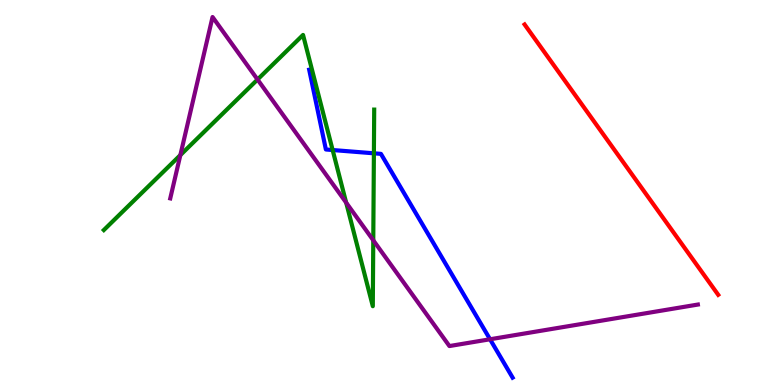[{'lines': ['blue', 'red'], 'intersections': []}, {'lines': ['green', 'red'], 'intersections': []}, {'lines': ['purple', 'red'], 'intersections': []}, {'lines': ['blue', 'green'], 'intersections': [{'x': 4.29, 'y': 6.1}, {'x': 4.82, 'y': 6.02}]}, {'lines': ['blue', 'purple'], 'intersections': [{'x': 6.32, 'y': 1.19}]}, {'lines': ['green', 'purple'], 'intersections': [{'x': 2.33, 'y': 5.97}, {'x': 3.32, 'y': 7.93}, {'x': 4.47, 'y': 4.74}, {'x': 4.82, 'y': 3.76}]}]